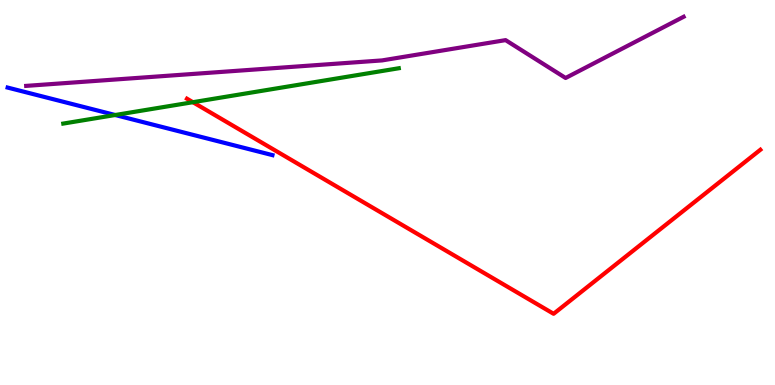[{'lines': ['blue', 'red'], 'intersections': []}, {'lines': ['green', 'red'], 'intersections': [{'x': 2.49, 'y': 7.35}]}, {'lines': ['purple', 'red'], 'intersections': []}, {'lines': ['blue', 'green'], 'intersections': [{'x': 1.49, 'y': 7.01}]}, {'lines': ['blue', 'purple'], 'intersections': []}, {'lines': ['green', 'purple'], 'intersections': []}]